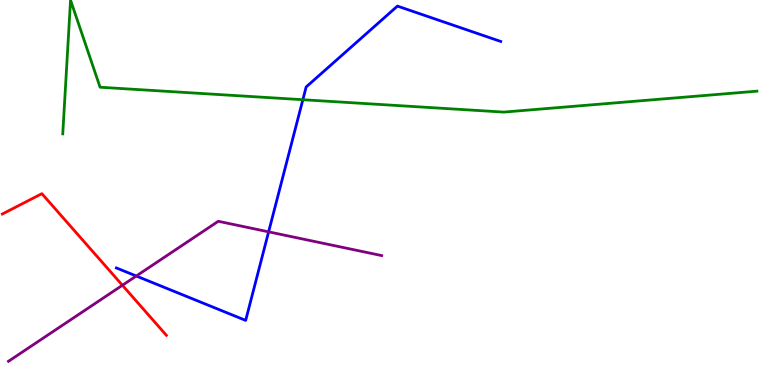[{'lines': ['blue', 'red'], 'intersections': []}, {'lines': ['green', 'red'], 'intersections': []}, {'lines': ['purple', 'red'], 'intersections': [{'x': 1.58, 'y': 2.59}]}, {'lines': ['blue', 'green'], 'intersections': [{'x': 3.91, 'y': 7.41}]}, {'lines': ['blue', 'purple'], 'intersections': [{'x': 1.76, 'y': 2.83}, {'x': 3.47, 'y': 3.98}]}, {'lines': ['green', 'purple'], 'intersections': []}]